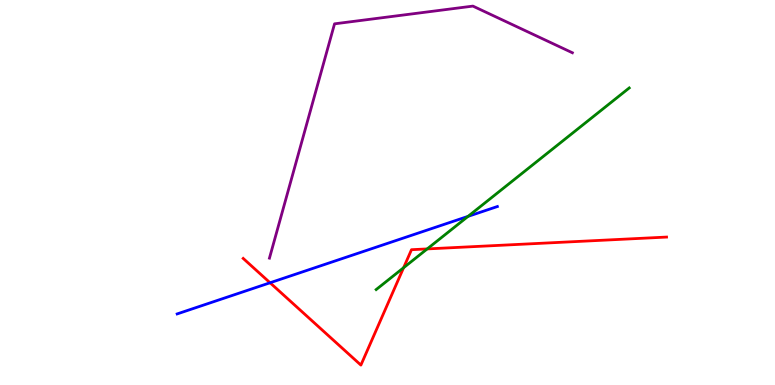[{'lines': ['blue', 'red'], 'intersections': [{'x': 3.48, 'y': 2.66}]}, {'lines': ['green', 'red'], 'intersections': [{'x': 5.21, 'y': 3.05}, {'x': 5.51, 'y': 3.53}]}, {'lines': ['purple', 'red'], 'intersections': []}, {'lines': ['blue', 'green'], 'intersections': [{'x': 6.04, 'y': 4.38}]}, {'lines': ['blue', 'purple'], 'intersections': []}, {'lines': ['green', 'purple'], 'intersections': []}]